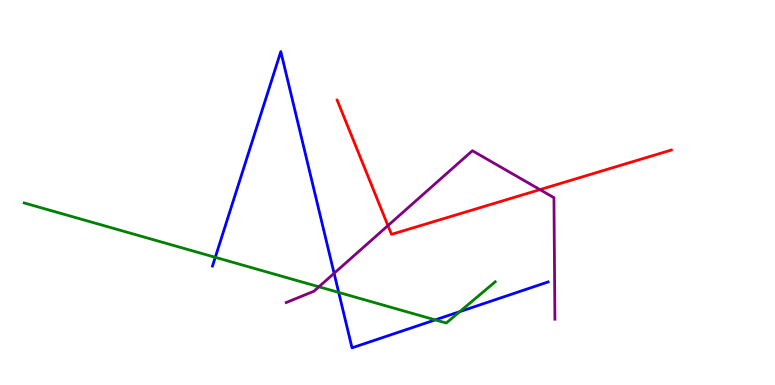[{'lines': ['blue', 'red'], 'intersections': []}, {'lines': ['green', 'red'], 'intersections': []}, {'lines': ['purple', 'red'], 'intersections': [{'x': 5.01, 'y': 4.14}, {'x': 6.97, 'y': 5.07}]}, {'lines': ['blue', 'green'], 'intersections': [{'x': 2.78, 'y': 3.32}, {'x': 4.37, 'y': 2.4}, {'x': 5.62, 'y': 1.69}, {'x': 5.93, 'y': 1.91}]}, {'lines': ['blue', 'purple'], 'intersections': [{'x': 4.31, 'y': 2.9}]}, {'lines': ['green', 'purple'], 'intersections': [{'x': 4.11, 'y': 2.55}]}]